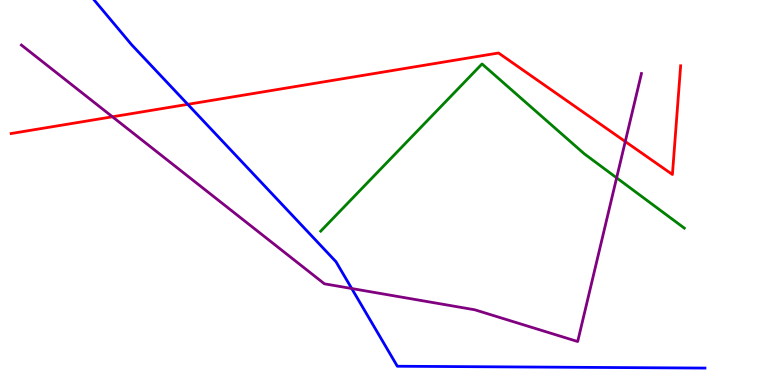[{'lines': ['blue', 'red'], 'intersections': [{'x': 2.42, 'y': 7.29}]}, {'lines': ['green', 'red'], 'intersections': []}, {'lines': ['purple', 'red'], 'intersections': [{'x': 1.45, 'y': 6.97}, {'x': 8.07, 'y': 6.32}]}, {'lines': ['blue', 'green'], 'intersections': []}, {'lines': ['blue', 'purple'], 'intersections': [{'x': 4.54, 'y': 2.51}]}, {'lines': ['green', 'purple'], 'intersections': [{'x': 7.96, 'y': 5.38}]}]